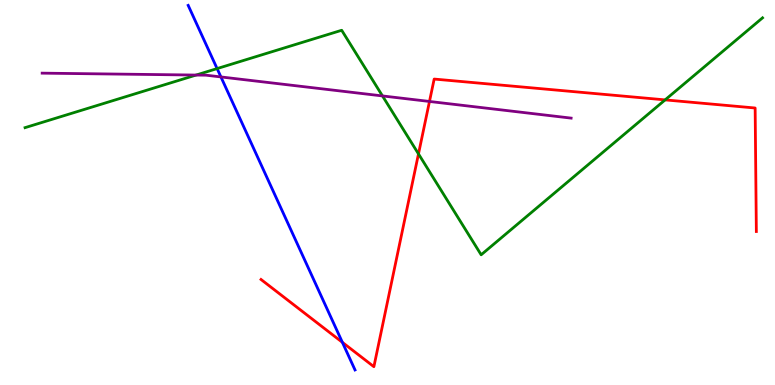[{'lines': ['blue', 'red'], 'intersections': [{'x': 4.42, 'y': 1.11}]}, {'lines': ['green', 'red'], 'intersections': [{'x': 5.4, 'y': 6.0}, {'x': 8.58, 'y': 7.41}]}, {'lines': ['purple', 'red'], 'intersections': [{'x': 5.54, 'y': 7.36}]}, {'lines': ['blue', 'green'], 'intersections': [{'x': 2.8, 'y': 8.22}]}, {'lines': ['blue', 'purple'], 'intersections': [{'x': 2.85, 'y': 8.0}]}, {'lines': ['green', 'purple'], 'intersections': [{'x': 2.53, 'y': 8.05}, {'x': 4.94, 'y': 7.51}]}]